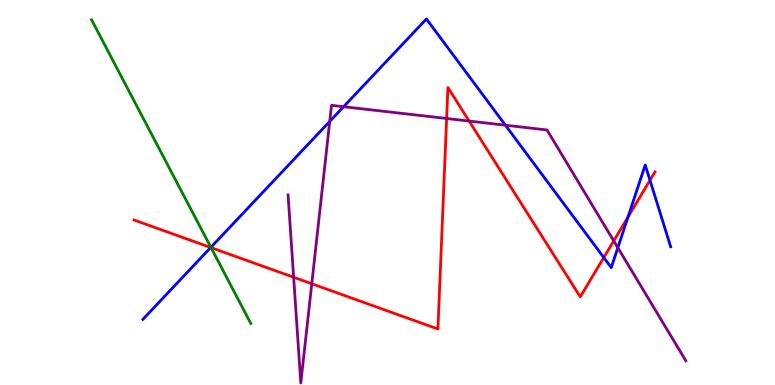[{'lines': ['blue', 'red'], 'intersections': [{'x': 2.72, 'y': 3.57}, {'x': 7.79, 'y': 3.31}, {'x': 8.1, 'y': 4.36}, {'x': 8.39, 'y': 5.32}]}, {'lines': ['green', 'red'], 'intersections': [{'x': 2.72, 'y': 3.57}]}, {'lines': ['purple', 'red'], 'intersections': [{'x': 3.79, 'y': 2.8}, {'x': 4.02, 'y': 2.63}, {'x': 5.76, 'y': 6.92}, {'x': 6.05, 'y': 6.86}, {'x': 7.92, 'y': 3.74}]}, {'lines': ['blue', 'green'], 'intersections': [{'x': 2.72, 'y': 3.58}]}, {'lines': ['blue', 'purple'], 'intersections': [{'x': 4.25, 'y': 6.85}, {'x': 4.43, 'y': 7.23}, {'x': 6.52, 'y': 6.75}, {'x': 7.97, 'y': 3.57}]}, {'lines': ['green', 'purple'], 'intersections': []}]